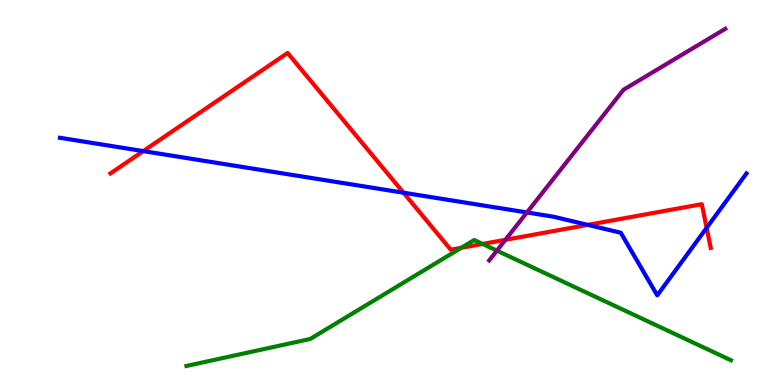[{'lines': ['blue', 'red'], 'intersections': [{'x': 1.85, 'y': 6.08}, {'x': 5.21, 'y': 4.99}, {'x': 7.58, 'y': 4.16}, {'x': 9.12, 'y': 4.08}]}, {'lines': ['green', 'red'], 'intersections': [{'x': 5.95, 'y': 3.56}, {'x': 6.23, 'y': 3.66}]}, {'lines': ['purple', 'red'], 'intersections': [{'x': 6.52, 'y': 3.77}]}, {'lines': ['blue', 'green'], 'intersections': []}, {'lines': ['blue', 'purple'], 'intersections': [{'x': 6.8, 'y': 4.48}]}, {'lines': ['green', 'purple'], 'intersections': [{'x': 6.41, 'y': 3.49}]}]